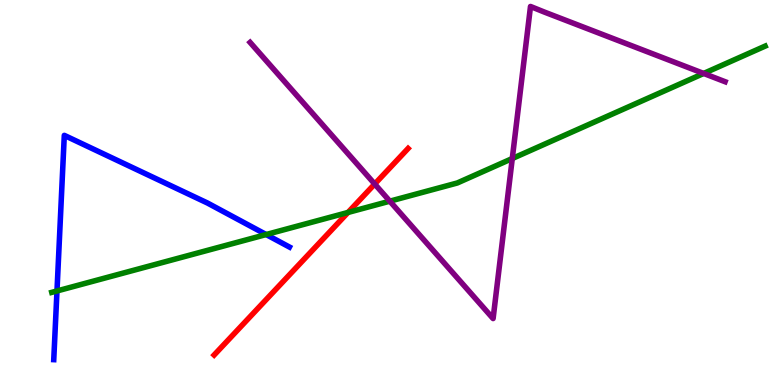[{'lines': ['blue', 'red'], 'intersections': []}, {'lines': ['green', 'red'], 'intersections': [{'x': 4.49, 'y': 4.48}]}, {'lines': ['purple', 'red'], 'intersections': [{'x': 4.83, 'y': 5.22}]}, {'lines': ['blue', 'green'], 'intersections': [{'x': 0.735, 'y': 2.44}, {'x': 3.43, 'y': 3.91}]}, {'lines': ['blue', 'purple'], 'intersections': []}, {'lines': ['green', 'purple'], 'intersections': [{'x': 5.03, 'y': 4.77}, {'x': 6.61, 'y': 5.88}, {'x': 9.08, 'y': 8.09}]}]